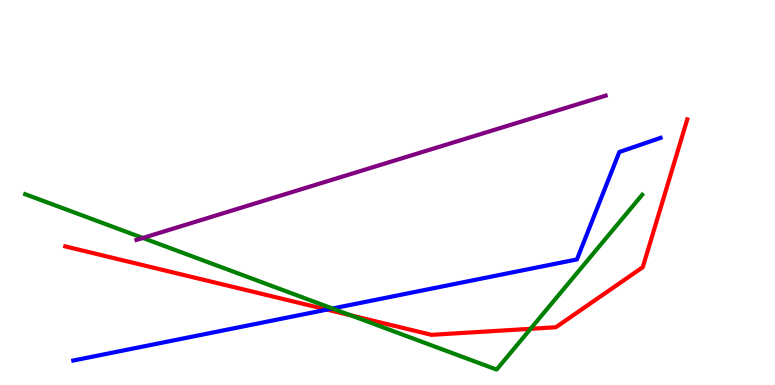[{'lines': ['blue', 'red'], 'intersections': [{'x': 4.22, 'y': 1.96}]}, {'lines': ['green', 'red'], 'intersections': [{'x': 4.53, 'y': 1.81}, {'x': 6.85, 'y': 1.46}]}, {'lines': ['purple', 'red'], 'intersections': []}, {'lines': ['blue', 'green'], 'intersections': [{'x': 4.29, 'y': 1.99}]}, {'lines': ['blue', 'purple'], 'intersections': []}, {'lines': ['green', 'purple'], 'intersections': [{'x': 1.84, 'y': 3.82}]}]